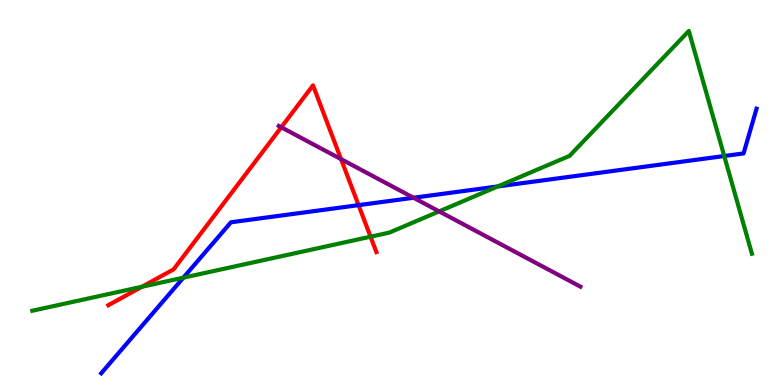[{'lines': ['blue', 'red'], 'intersections': [{'x': 4.63, 'y': 4.67}]}, {'lines': ['green', 'red'], 'intersections': [{'x': 1.83, 'y': 2.55}, {'x': 4.78, 'y': 3.85}]}, {'lines': ['purple', 'red'], 'intersections': [{'x': 3.63, 'y': 6.69}, {'x': 4.4, 'y': 5.87}]}, {'lines': ['blue', 'green'], 'intersections': [{'x': 2.37, 'y': 2.79}, {'x': 6.42, 'y': 5.16}, {'x': 9.34, 'y': 5.95}]}, {'lines': ['blue', 'purple'], 'intersections': [{'x': 5.34, 'y': 4.86}]}, {'lines': ['green', 'purple'], 'intersections': [{'x': 5.67, 'y': 4.51}]}]